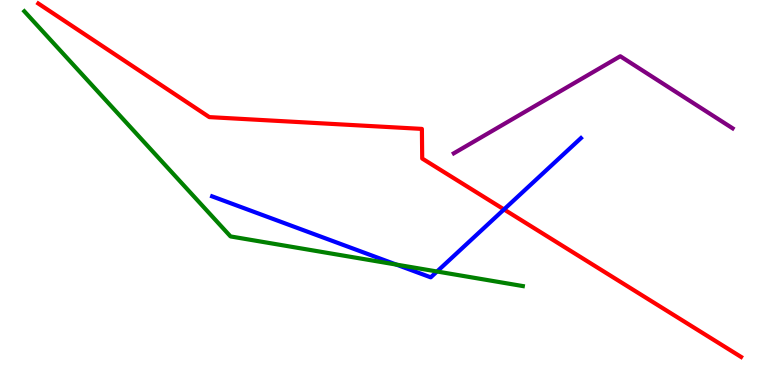[{'lines': ['blue', 'red'], 'intersections': [{'x': 6.5, 'y': 4.56}]}, {'lines': ['green', 'red'], 'intersections': []}, {'lines': ['purple', 'red'], 'intersections': []}, {'lines': ['blue', 'green'], 'intersections': [{'x': 5.11, 'y': 3.13}, {'x': 5.64, 'y': 2.95}]}, {'lines': ['blue', 'purple'], 'intersections': []}, {'lines': ['green', 'purple'], 'intersections': []}]